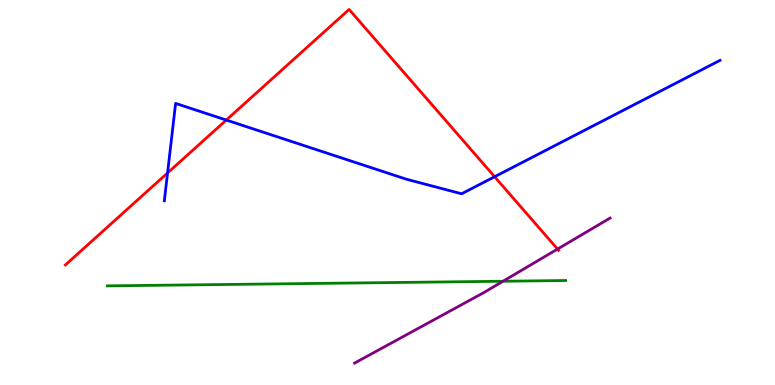[{'lines': ['blue', 'red'], 'intersections': [{'x': 2.16, 'y': 5.51}, {'x': 2.92, 'y': 6.88}, {'x': 6.38, 'y': 5.41}]}, {'lines': ['green', 'red'], 'intersections': []}, {'lines': ['purple', 'red'], 'intersections': [{'x': 7.19, 'y': 3.53}]}, {'lines': ['blue', 'green'], 'intersections': []}, {'lines': ['blue', 'purple'], 'intersections': []}, {'lines': ['green', 'purple'], 'intersections': [{'x': 6.49, 'y': 2.69}]}]